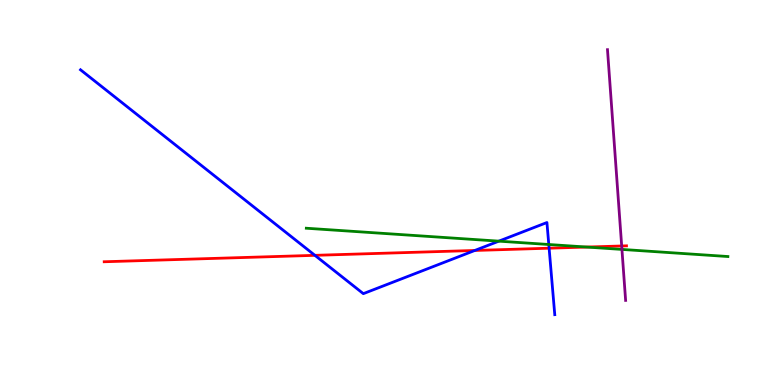[{'lines': ['blue', 'red'], 'intersections': [{'x': 4.06, 'y': 3.37}, {'x': 6.13, 'y': 3.49}, {'x': 7.09, 'y': 3.55}]}, {'lines': ['green', 'red'], 'intersections': [{'x': 7.57, 'y': 3.58}]}, {'lines': ['purple', 'red'], 'intersections': [{'x': 8.02, 'y': 3.61}]}, {'lines': ['blue', 'green'], 'intersections': [{'x': 6.44, 'y': 3.74}, {'x': 7.08, 'y': 3.65}]}, {'lines': ['blue', 'purple'], 'intersections': []}, {'lines': ['green', 'purple'], 'intersections': [{'x': 8.02, 'y': 3.52}]}]